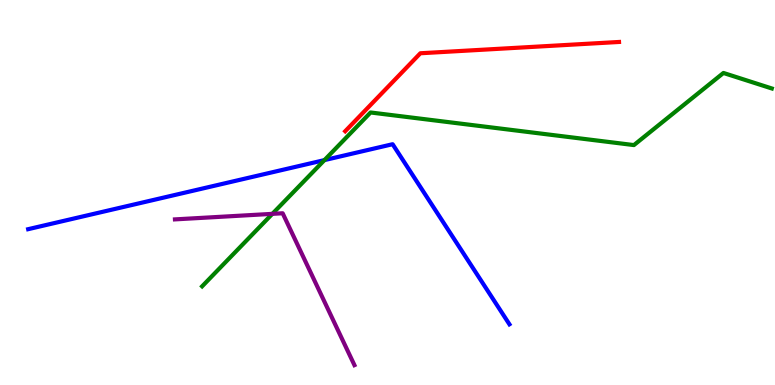[{'lines': ['blue', 'red'], 'intersections': []}, {'lines': ['green', 'red'], 'intersections': []}, {'lines': ['purple', 'red'], 'intersections': []}, {'lines': ['blue', 'green'], 'intersections': [{'x': 4.19, 'y': 5.84}]}, {'lines': ['blue', 'purple'], 'intersections': []}, {'lines': ['green', 'purple'], 'intersections': [{'x': 3.51, 'y': 4.45}]}]